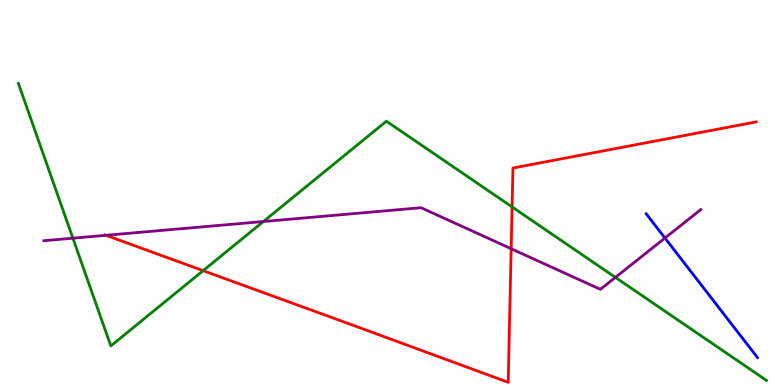[{'lines': ['blue', 'red'], 'intersections': []}, {'lines': ['green', 'red'], 'intersections': [{'x': 2.62, 'y': 2.97}, {'x': 6.61, 'y': 4.63}]}, {'lines': ['purple', 'red'], 'intersections': [{'x': 1.37, 'y': 3.89}, {'x': 6.6, 'y': 3.54}]}, {'lines': ['blue', 'green'], 'intersections': []}, {'lines': ['blue', 'purple'], 'intersections': [{'x': 8.58, 'y': 3.82}]}, {'lines': ['green', 'purple'], 'intersections': [{'x': 0.94, 'y': 3.81}, {'x': 3.4, 'y': 4.25}, {'x': 7.94, 'y': 2.8}]}]